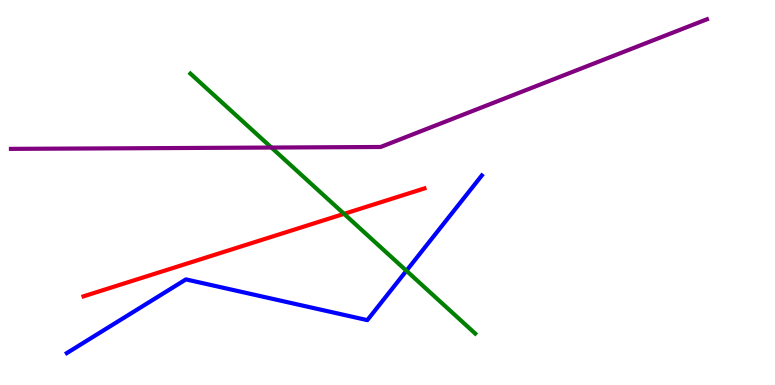[{'lines': ['blue', 'red'], 'intersections': []}, {'lines': ['green', 'red'], 'intersections': [{'x': 4.44, 'y': 4.45}]}, {'lines': ['purple', 'red'], 'intersections': []}, {'lines': ['blue', 'green'], 'intersections': [{'x': 5.24, 'y': 2.97}]}, {'lines': ['blue', 'purple'], 'intersections': []}, {'lines': ['green', 'purple'], 'intersections': [{'x': 3.5, 'y': 6.17}]}]